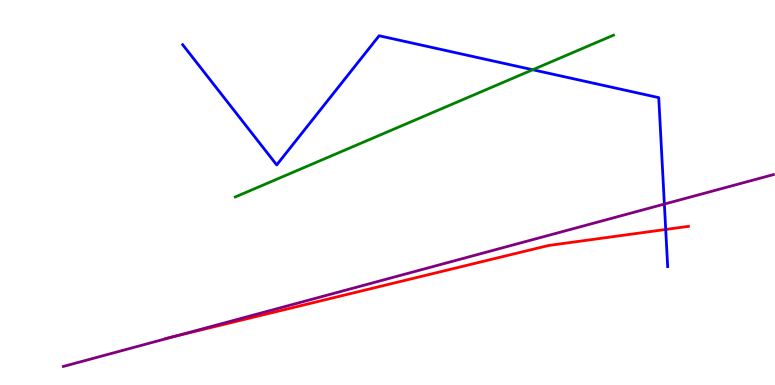[{'lines': ['blue', 'red'], 'intersections': [{'x': 8.59, 'y': 4.04}]}, {'lines': ['green', 'red'], 'intersections': []}, {'lines': ['purple', 'red'], 'intersections': [{'x': 2.27, 'y': 1.27}]}, {'lines': ['blue', 'green'], 'intersections': [{'x': 6.87, 'y': 8.19}]}, {'lines': ['blue', 'purple'], 'intersections': [{'x': 8.57, 'y': 4.7}]}, {'lines': ['green', 'purple'], 'intersections': []}]